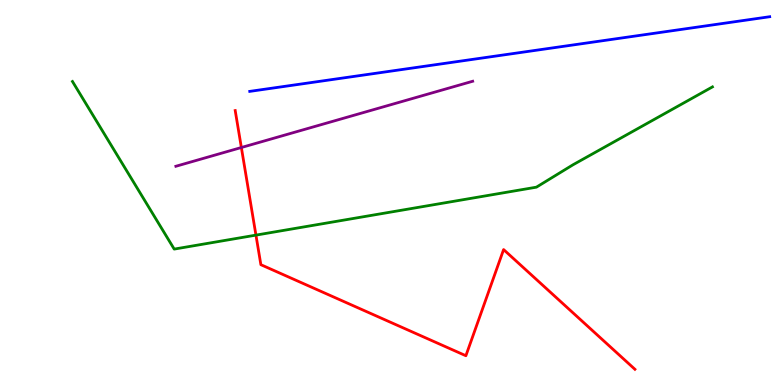[{'lines': ['blue', 'red'], 'intersections': []}, {'lines': ['green', 'red'], 'intersections': [{'x': 3.3, 'y': 3.89}]}, {'lines': ['purple', 'red'], 'intersections': [{'x': 3.11, 'y': 6.17}]}, {'lines': ['blue', 'green'], 'intersections': []}, {'lines': ['blue', 'purple'], 'intersections': []}, {'lines': ['green', 'purple'], 'intersections': []}]